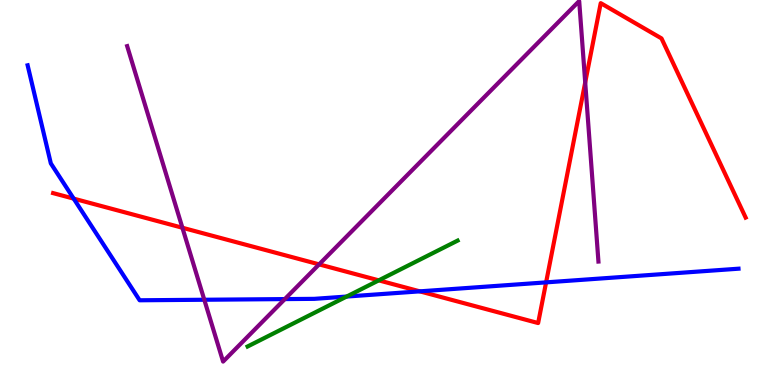[{'lines': ['blue', 'red'], 'intersections': [{'x': 0.951, 'y': 4.84}, {'x': 5.42, 'y': 2.43}, {'x': 7.05, 'y': 2.67}]}, {'lines': ['green', 'red'], 'intersections': [{'x': 4.89, 'y': 2.72}]}, {'lines': ['purple', 'red'], 'intersections': [{'x': 2.35, 'y': 4.08}, {'x': 4.12, 'y': 3.13}, {'x': 7.55, 'y': 7.86}]}, {'lines': ['blue', 'green'], 'intersections': [{'x': 4.47, 'y': 2.3}]}, {'lines': ['blue', 'purple'], 'intersections': [{'x': 2.64, 'y': 2.21}, {'x': 3.68, 'y': 2.23}]}, {'lines': ['green', 'purple'], 'intersections': []}]